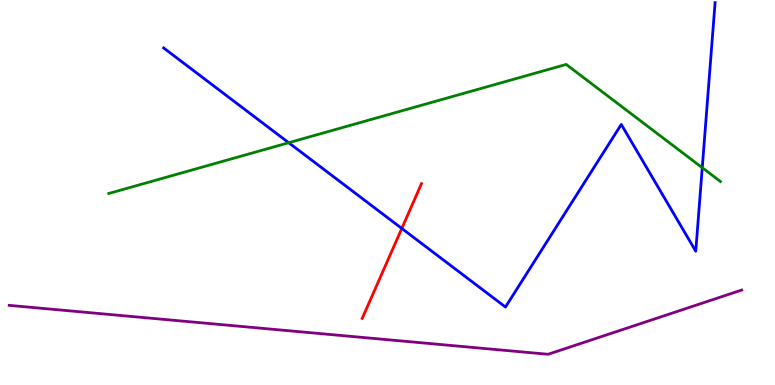[{'lines': ['blue', 'red'], 'intersections': [{'x': 5.18, 'y': 4.07}]}, {'lines': ['green', 'red'], 'intersections': []}, {'lines': ['purple', 'red'], 'intersections': []}, {'lines': ['blue', 'green'], 'intersections': [{'x': 3.73, 'y': 6.29}, {'x': 9.06, 'y': 5.64}]}, {'lines': ['blue', 'purple'], 'intersections': []}, {'lines': ['green', 'purple'], 'intersections': []}]